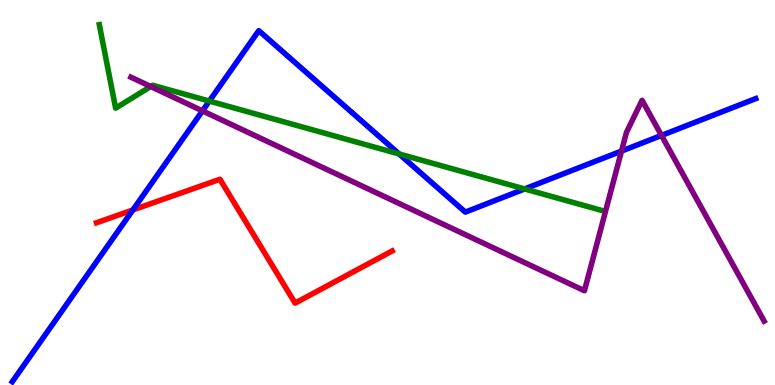[{'lines': ['blue', 'red'], 'intersections': [{'x': 1.71, 'y': 4.55}]}, {'lines': ['green', 'red'], 'intersections': []}, {'lines': ['purple', 'red'], 'intersections': []}, {'lines': ['blue', 'green'], 'intersections': [{'x': 2.7, 'y': 7.38}, {'x': 5.15, 'y': 6.0}, {'x': 6.77, 'y': 5.09}]}, {'lines': ['blue', 'purple'], 'intersections': [{'x': 2.61, 'y': 7.12}, {'x': 8.02, 'y': 6.08}, {'x': 8.54, 'y': 6.48}]}, {'lines': ['green', 'purple'], 'intersections': [{'x': 1.94, 'y': 7.75}]}]